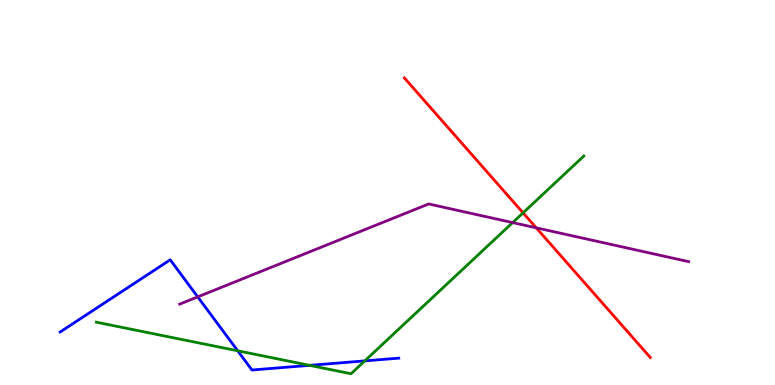[{'lines': ['blue', 'red'], 'intersections': []}, {'lines': ['green', 'red'], 'intersections': [{'x': 6.75, 'y': 4.47}]}, {'lines': ['purple', 'red'], 'intersections': [{'x': 6.92, 'y': 4.08}]}, {'lines': ['blue', 'green'], 'intersections': [{'x': 3.07, 'y': 0.888}, {'x': 3.99, 'y': 0.51}, {'x': 4.71, 'y': 0.626}]}, {'lines': ['blue', 'purple'], 'intersections': [{'x': 2.55, 'y': 2.29}]}, {'lines': ['green', 'purple'], 'intersections': [{'x': 6.61, 'y': 4.22}]}]